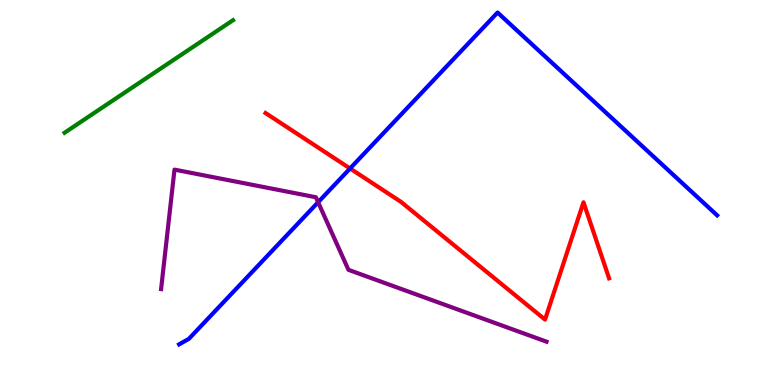[{'lines': ['blue', 'red'], 'intersections': [{'x': 4.52, 'y': 5.62}]}, {'lines': ['green', 'red'], 'intersections': []}, {'lines': ['purple', 'red'], 'intersections': []}, {'lines': ['blue', 'green'], 'intersections': []}, {'lines': ['blue', 'purple'], 'intersections': [{'x': 4.1, 'y': 4.75}]}, {'lines': ['green', 'purple'], 'intersections': []}]